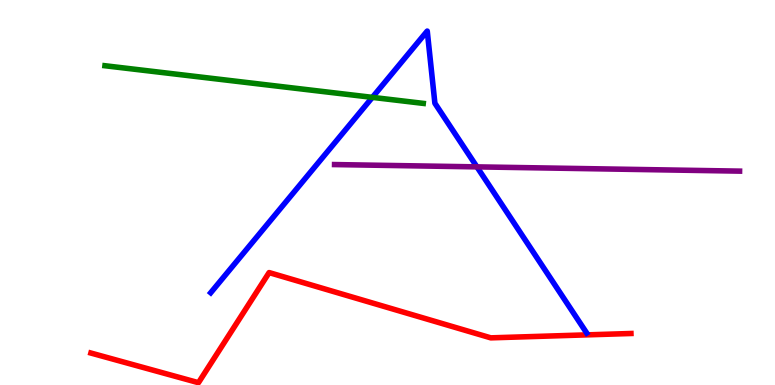[{'lines': ['blue', 'red'], 'intersections': []}, {'lines': ['green', 'red'], 'intersections': []}, {'lines': ['purple', 'red'], 'intersections': []}, {'lines': ['blue', 'green'], 'intersections': [{'x': 4.8, 'y': 7.47}]}, {'lines': ['blue', 'purple'], 'intersections': [{'x': 6.15, 'y': 5.67}]}, {'lines': ['green', 'purple'], 'intersections': []}]